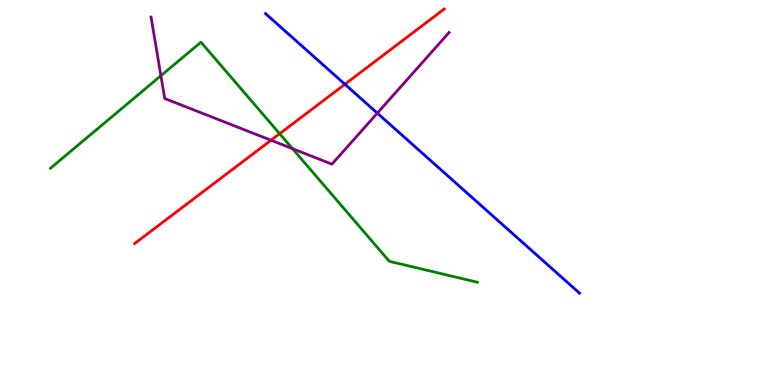[{'lines': ['blue', 'red'], 'intersections': [{'x': 4.45, 'y': 7.81}]}, {'lines': ['green', 'red'], 'intersections': [{'x': 3.61, 'y': 6.53}]}, {'lines': ['purple', 'red'], 'intersections': [{'x': 3.5, 'y': 6.36}]}, {'lines': ['blue', 'green'], 'intersections': []}, {'lines': ['blue', 'purple'], 'intersections': [{'x': 4.87, 'y': 7.06}]}, {'lines': ['green', 'purple'], 'intersections': [{'x': 2.08, 'y': 8.03}, {'x': 3.77, 'y': 6.14}]}]